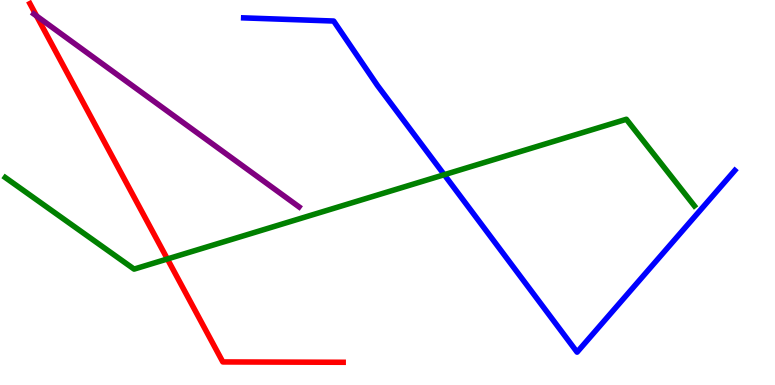[{'lines': ['blue', 'red'], 'intersections': []}, {'lines': ['green', 'red'], 'intersections': [{'x': 2.16, 'y': 3.27}]}, {'lines': ['purple', 'red'], 'intersections': [{'x': 0.472, 'y': 9.58}]}, {'lines': ['blue', 'green'], 'intersections': [{'x': 5.73, 'y': 5.46}]}, {'lines': ['blue', 'purple'], 'intersections': []}, {'lines': ['green', 'purple'], 'intersections': []}]